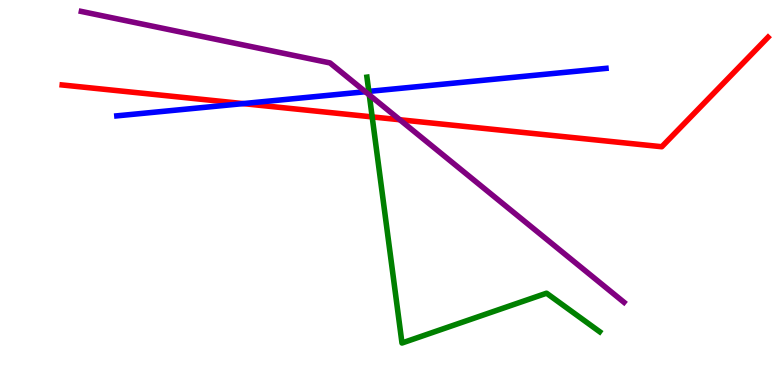[{'lines': ['blue', 'red'], 'intersections': [{'x': 3.14, 'y': 7.31}]}, {'lines': ['green', 'red'], 'intersections': [{'x': 4.8, 'y': 6.96}]}, {'lines': ['purple', 'red'], 'intersections': [{'x': 5.16, 'y': 6.89}]}, {'lines': ['blue', 'green'], 'intersections': [{'x': 4.76, 'y': 7.63}]}, {'lines': ['blue', 'purple'], 'intersections': [{'x': 4.71, 'y': 7.62}]}, {'lines': ['green', 'purple'], 'intersections': [{'x': 4.76, 'y': 7.53}]}]